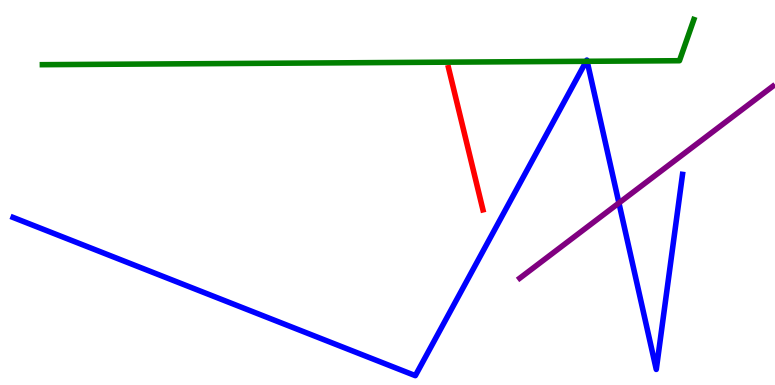[{'lines': ['blue', 'red'], 'intersections': []}, {'lines': ['green', 'red'], 'intersections': []}, {'lines': ['purple', 'red'], 'intersections': []}, {'lines': ['blue', 'green'], 'intersections': [{'x': 7.56, 'y': 8.41}, {'x': 7.58, 'y': 8.41}]}, {'lines': ['blue', 'purple'], 'intersections': [{'x': 7.99, 'y': 4.73}]}, {'lines': ['green', 'purple'], 'intersections': []}]